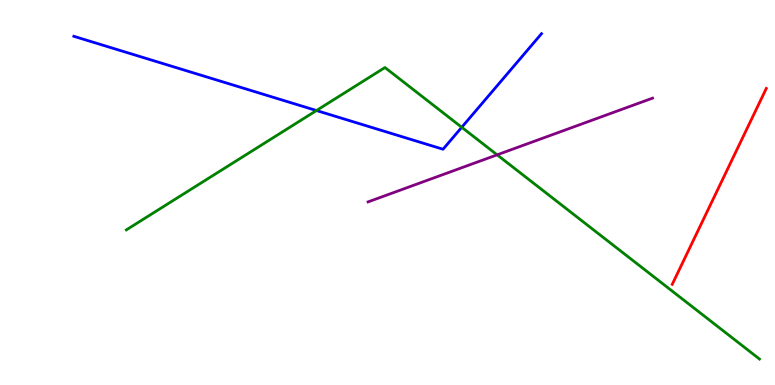[{'lines': ['blue', 'red'], 'intersections': []}, {'lines': ['green', 'red'], 'intersections': []}, {'lines': ['purple', 'red'], 'intersections': []}, {'lines': ['blue', 'green'], 'intersections': [{'x': 4.08, 'y': 7.13}, {'x': 5.96, 'y': 6.69}]}, {'lines': ['blue', 'purple'], 'intersections': []}, {'lines': ['green', 'purple'], 'intersections': [{'x': 6.41, 'y': 5.98}]}]